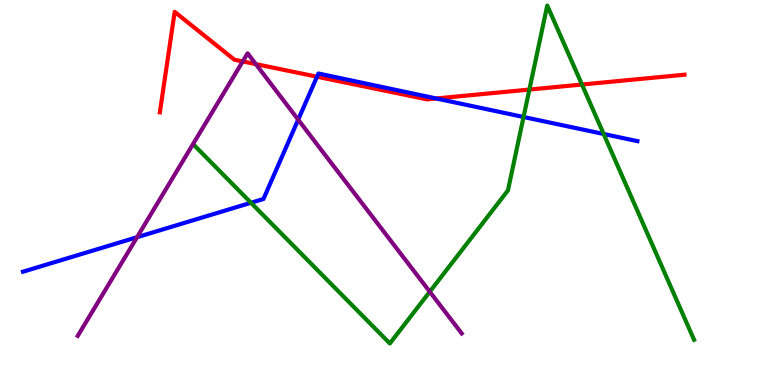[{'lines': ['blue', 'red'], 'intersections': [{'x': 4.09, 'y': 8.01}, {'x': 5.63, 'y': 7.44}]}, {'lines': ['green', 'red'], 'intersections': [{'x': 6.83, 'y': 7.67}, {'x': 7.51, 'y': 7.8}]}, {'lines': ['purple', 'red'], 'intersections': [{'x': 3.13, 'y': 8.4}, {'x': 3.3, 'y': 8.33}]}, {'lines': ['blue', 'green'], 'intersections': [{'x': 3.24, 'y': 4.73}, {'x': 6.76, 'y': 6.96}, {'x': 7.79, 'y': 6.52}]}, {'lines': ['blue', 'purple'], 'intersections': [{'x': 1.77, 'y': 3.84}, {'x': 3.85, 'y': 6.89}]}, {'lines': ['green', 'purple'], 'intersections': [{'x': 5.55, 'y': 2.42}]}]